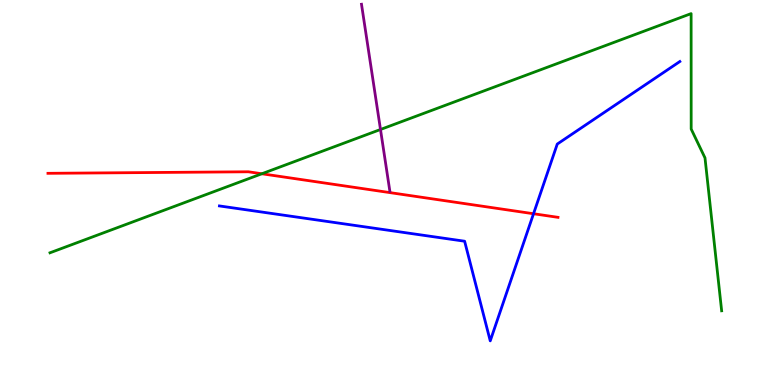[{'lines': ['blue', 'red'], 'intersections': [{'x': 6.88, 'y': 4.45}]}, {'lines': ['green', 'red'], 'intersections': [{'x': 3.38, 'y': 5.49}]}, {'lines': ['purple', 'red'], 'intersections': []}, {'lines': ['blue', 'green'], 'intersections': []}, {'lines': ['blue', 'purple'], 'intersections': []}, {'lines': ['green', 'purple'], 'intersections': [{'x': 4.91, 'y': 6.64}]}]